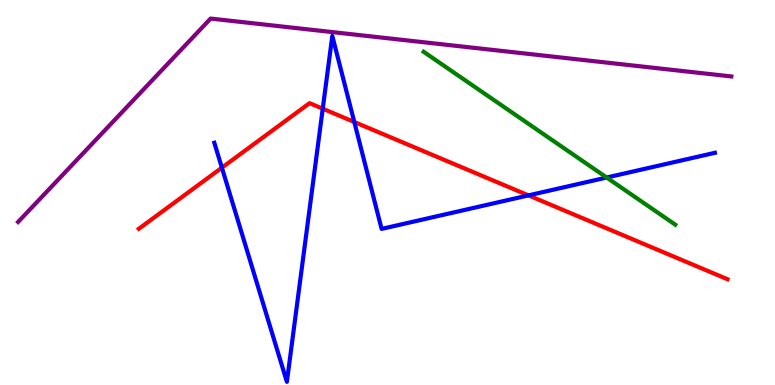[{'lines': ['blue', 'red'], 'intersections': [{'x': 2.86, 'y': 5.64}, {'x': 4.16, 'y': 7.18}, {'x': 4.57, 'y': 6.83}, {'x': 6.82, 'y': 4.93}]}, {'lines': ['green', 'red'], 'intersections': []}, {'lines': ['purple', 'red'], 'intersections': []}, {'lines': ['blue', 'green'], 'intersections': [{'x': 7.83, 'y': 5.39}]}, {'lines': ['blue', 'purple'], 'intersections': []}, {'lines': ['green', 'purple'], 'intersections': []}]